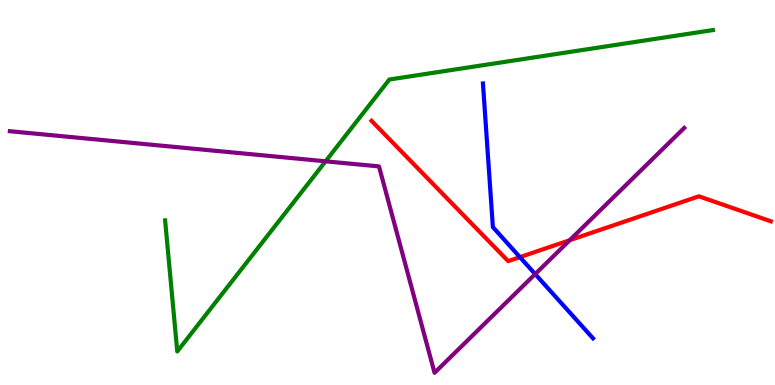[{'lines': ['blue', 'red'], 'intersections': [{'x': 6.71, 'y': 3.32}]}, {'lines': ['green', 'red'], 'intersections': []}, {'lines': ['purple', 'red'], 'intersections': [{'x': 7.35, 'y': 3.76}]}, {'lines': ['blue', 'green'], 'intersections': []}, {'lines': ['blue', 'purple'], 'intersections': [{'x': 6.91, 'y': 2.88}]}, {'lines': ['green', 'purple'], 'intersections': [{'x': 4.2, 'y': 5.81}]}]